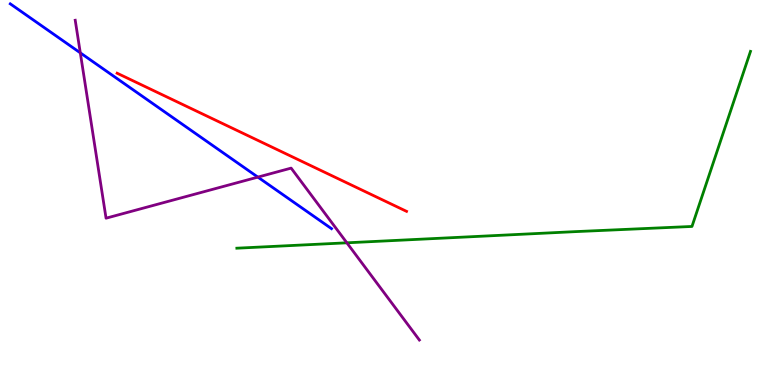[{'lines': ['blue', 'red'], 'intersections': []}, {'lines': ['green', 'red'], 'intersections': []}, {'lines': ['purple', 'red'], 'intersections': []}, {'lines': ['blue', 'green'], 'intersections': []}, {'lines': ['blue', 'purple'], 'intersections': [{'x': 1.04, 'y': 8.63}, {'x': 3.33, 'y': 5.4}]}, {'lines': ['green', 'purple'], 'intersections': [{'x': 4.48, 'y': 3.69}]}]